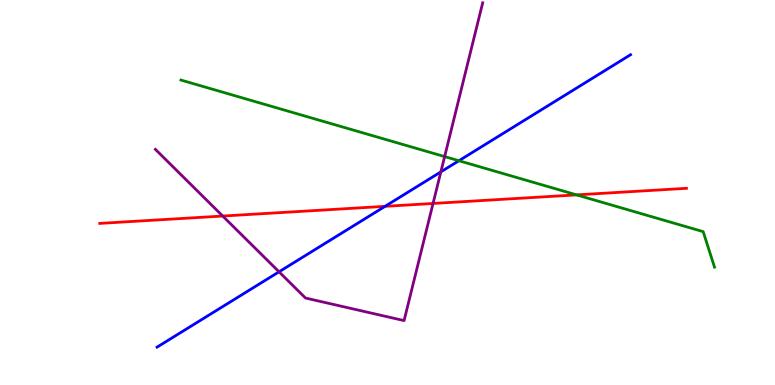[{'lines': ['blue', 'red'], 'intersections': [{'x': 4.97, 'y': 4.64}]}, {'lines': ['green', 'red'], 'intersections': [{'x': 7.44, 'y': 4.94}]}, {'lines': ['purple', 'red'], 'intersections': [{'x': 2.87, 'y': 4.39}, {'x': 5.59, 'y': 4.72}]}, {'lines': ['blue', 'green'], 'intersections': [{'x': 5.92, 'y': 5.83}]}, {'lines': ['blue', 'purple'], 'intersections': [{'x': 3.6, 'y': 2.94}, {'x': 5.69, 'y': 5.54}]}, {'lines': ['green', 'purple'], 'intersections': [{'x': 5.74, 'y': 5.93}]}]